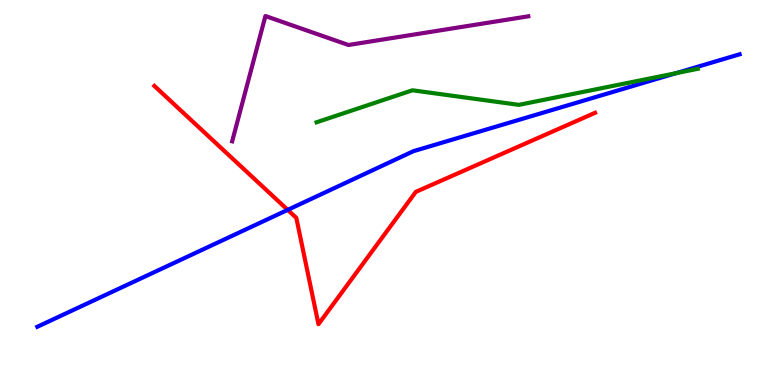[{'lines': ['blue', 'red'], 'intersections': [{'x': 3.71, 'y': 4.55}]}, {'lines': ['green', 'red'], 'intersections': []}, {'lines': ['purple', 'red'], 'intersections': []}, {'lines': ['blue', 'green'], 'intersections': [{'x': 8.72, 'y': 8.1}]}, {'lines': ['blue', 'purple'], 'intersections': []}, {'lines': ['green', 'purple'], 'intersections': []}]